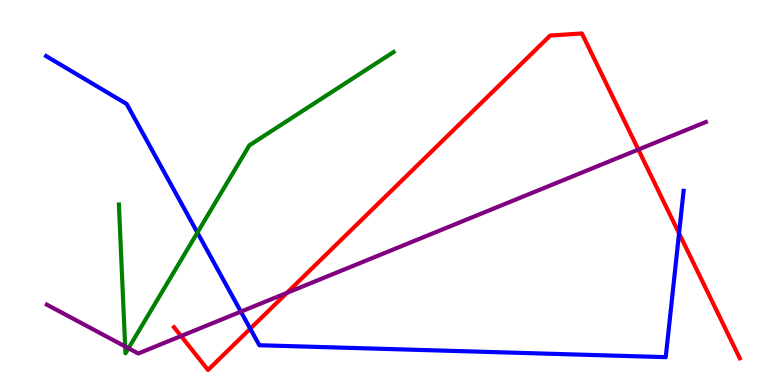[{'lines': ['blue', 'red'], 'intersections': [{'x': 3.23, 'y': 1.46}, {'x': 8.76, 'y': 3.94}]}, {'lines': ['green', 'red'], 'intersections': []}, {'lines': ['purple', 'red'], 'intersections': [{'x': 2.34, 'y': 1.27}, {'x': 3.7, 'y': 2.39}, {'x': 8.24, 'y': 6.12}]}, {'lines': ['blue', 'green'], 'intersections': [{'x': 2.55, 'y': 3.96}]}, {'lines': ['blue', 'purple'], 'intersections': [{'x': 3.11, 'y': 1.91}]}, {'lines': ['green', 'purple'], 'intersections': [{'x': 1.61, 'y': 1.0}, {'x': 1.66, 'y': 0.954}]}]